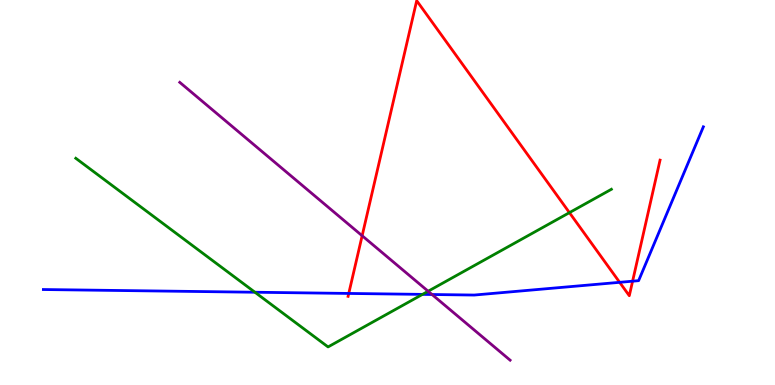[{'lines': ['blue', 'red'], 'intersections': [{'x': 4.5, 'y': 2.38}, {'x': 8.0, 'y': 2.67}, {'x': 8.16, 'y': 2.7}]}, {'lines': ['green', 'red'], 'intersections': [{'x': 7.35, 'y': 4.48}]}, {'lines': ['purple', 'red'], 'intersections': [{'x': 4.67, 'y': 3.88}]}, {'lines': ['blue', 'green'], 'intersections': [{'x': 3.29, 'y': 2.41}, {'x': 5.45, 'y': 2.35}]}, {'lines': ['blue', 'purple'], 'intersections': [{'x': 5.57, 'y': 2.35}]}, {'lines': ['green', 'purple'], 'intersections': [{'x': 5.52, 'y': 2.44}]}]